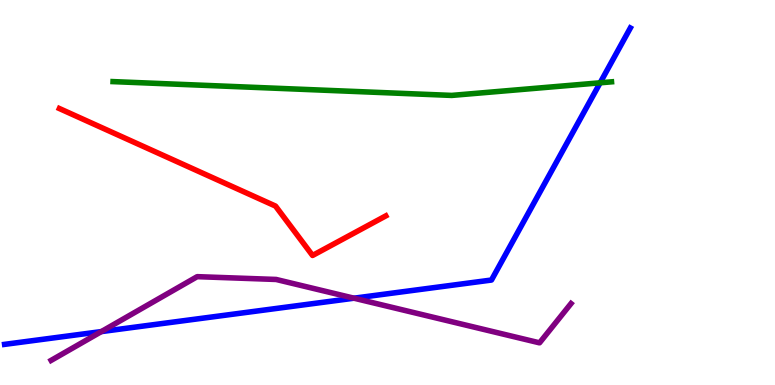[{'lines': ['blue', 'red'], 'intersections': []}, {'lines': ['green', 'red'], 'intersections': []}, {'lines': ['purple', 'red'], 'intersections': []}, {'lines': ['blue', 'green'], 'intersections': [{'x': 7.74, 'y': 7.85}]}, {'lines': ['blue', 'purple'], 'intersections': [{'x': 1.31, 'y': 1.39}, {'x': 4.57, 'y': 2.25}]}, {'lines': ['green', 'purple'], 'intersections': []}]